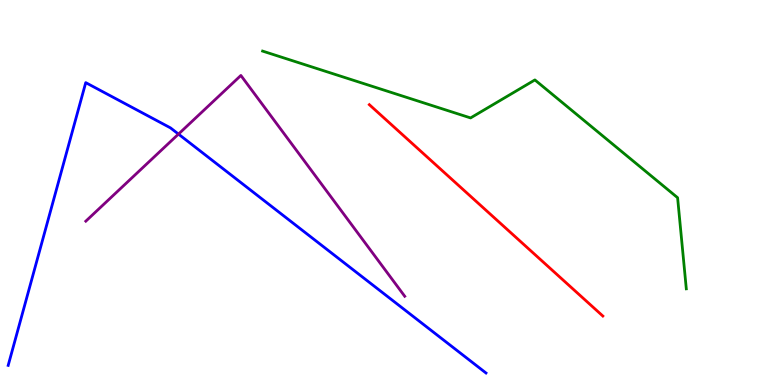[{'lines': ['blue', 'red'], 'intersections': []}, {'lines': ['green', 'red'], 'intersections': []}, {'lines': ['purple', 'red'], 'intersections': []}, {'lines': ['blue', 'green'], 'intersections': []}, {'lines': ['blue', 'purple'], 'intersections': [{'x': 2.3, 'y': 6.52}]}, {'lines': ['green', 'purple'], 'intersections': []}]